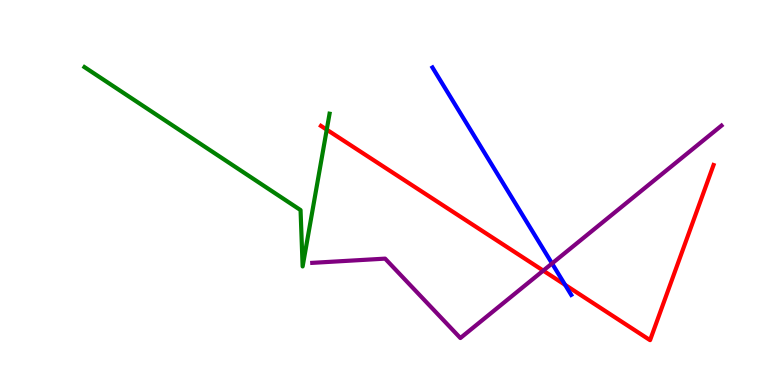[{'lines': ['blue', 'red'], 'intersections': [{'x': 7.29, 'y': 2.6}]}, {'lines': ['green', 'red'], 'intersections': [{'x': 4.22, 'y': 6.63}]}, {'lines': ['purple', 'red'], 'intersections': [{'x': 7.01, 'y': 2.97}]}, {'lines': ['blue', 'green'], 'intersections': []}, {'lines': ['blue', 'purple'], 'intersections': [{'x': 7.12, 'y': 3.16}]}, {'lines': ['green', 'purple'], 'intersections': []}]